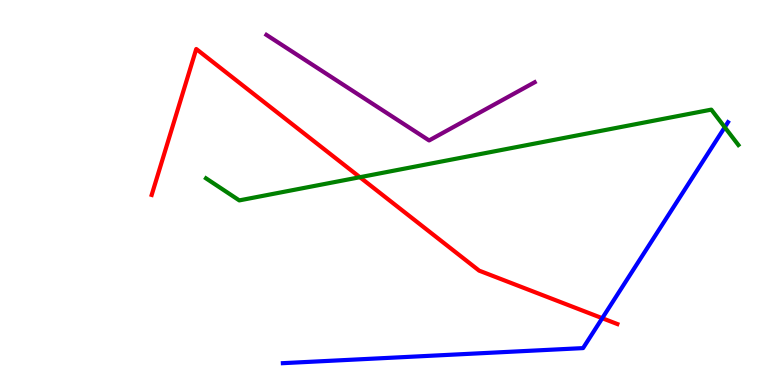[{'lines': ['blue', 'red'], 'intersections': [{'x': 7.77, 'y': 1.74}]}, {'lines': ['green', 'red'], 'intersections': [{'x': 4.64, 'y': 5.4}]}, {'lines': ['purple', 'red'], 'intersections': []}, {'lines': ['blue', 'green'], 'intersections': [{'x': 9.35, 'y': 6.7}]}, {'lines': ['blue', 'purple'], 'intersections': []}, {'lines': ['green', 'purple'], 'intersections': []}]